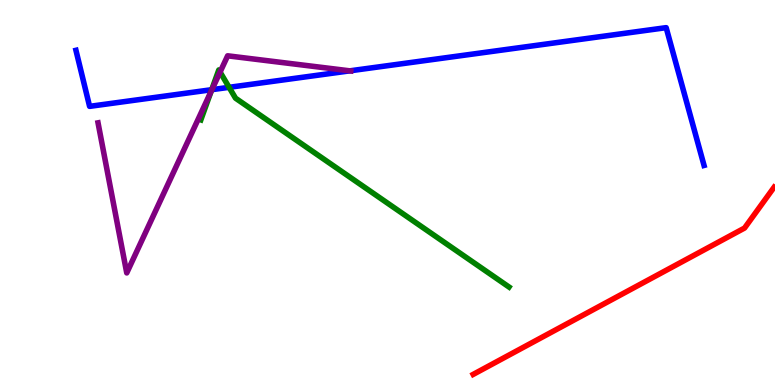[{'lines': ['blue', 'red'], 'intersections': []}, {'lines': ['green', 'red'], 'intersections': []}, {'lines': ['purple', 'red'], 'intersections': []}, {'lines': ['blue', 'green'], 'intersections': [{'x': 2.73, 'y': 7.67}, {'x': 2.96, 'y': 7.73}]}, {'lines': ['blue', 'purple'], 'intersections': [{'x': 2.73, 'y': 7.67}, {'x': 4.51, 'y': 8.16}]}, {'lines': ['green', 'purple'], 'intersections': [{'x': 2.72, 'y': 7.62}, {'x': 2.84, 'y': 8.13}]}]